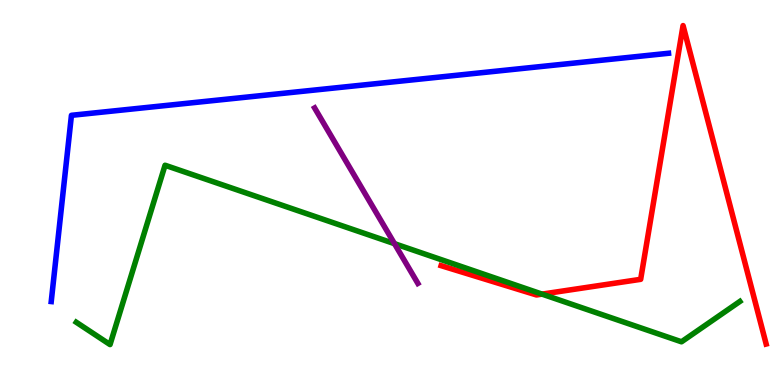[{'lines': ['blue', 'red'], 'intersections': []}, {'lines': ['green', 'red'], 'intersections': [{'x': 6.99, 'y': 2.36}]}, {'lines': ['purple', 'red'], 'intersections': []}, {'lines': ['blue', 'green'], 'intersections': []}, {'lines': ['blue', 'purple'], 'intersections': []}, {'lines': ['green', 'purple'], 'intersections': [{'x': 5.09, 'y': 3.67}]}]